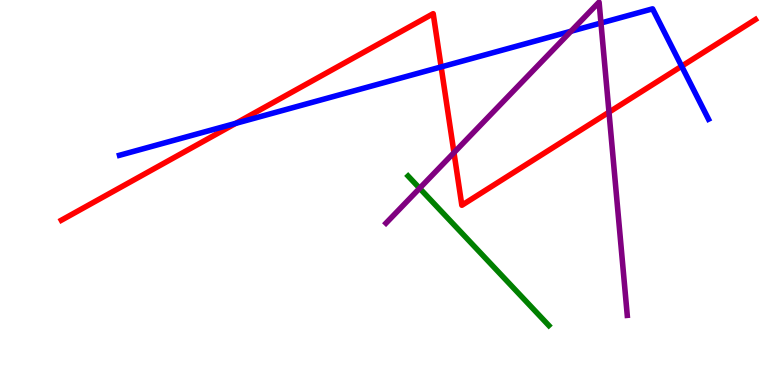[{'lines': ['blue', 'red'], 'intersections': [{'x': 3.04, 'y': 6.8}, {'x': 5.69, 'y': 8.26}, {'x': 8.8, 'y': 8.28}]}, {'lines': ['green', 'red'], 'intersections': []}, {'lines': ['purple', 'red'], 'intersections': [{'x': 5.86, 'y': 6.04}, {'x': 7.86, 'y': 7.09}]}, {'lines': ['blue', 'green'], 'intersections': []}, {'lines': ['blue', 'purple'], 'intersections': [{'x': 7.37, 'y': 9.19}, {'x': 7.75, 'y': 9.4}]}, {'lines': ['green', 'purple'], 'intersections': [{'x': 5.41, 'y': 5.11}]}]